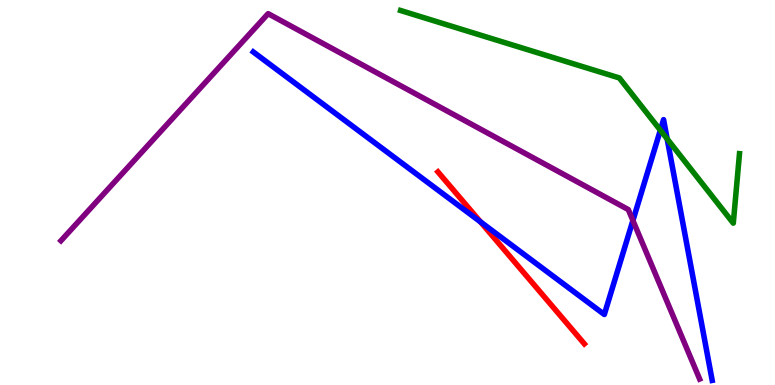[{'lines': ['blue', 'red'], 'intersections': [{'x': 6.2, 'y': 4.24}]}, {'lines': ['green', 'red'], 'intersections': []}, {'lines': ['purple', 'red'], 'intersections': []}, {'lines': ['blue', 'green'], 'intersections': [{'x': 8.52, 'y': 6.62}, {'x': 8.61, 'y': 6.39}]}, {'lines': ['blue', 'purple'], 'intersections': [{'x': 8.17, 'y': 4.27}]}, {'lines': ['green', 'purple'], 'intersections': []}]